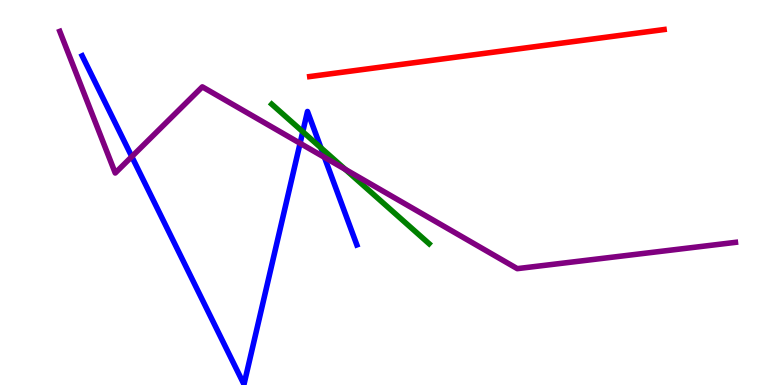[{'lines': ['blue', 'red'], 'intersections': []}, {'lines': ['green', 'red'], 'intersections': []}, {'lines': ['purple', 'red'], 'intersections': []}, {'lines': ['blue', 'green'], 'intersections': [{'x': 3.91, 'y': 6.58}, {'x': 4.14, 'y': 6.16}]}, {'lines': ['blue', 'purple'], 'intersections': [{'x': 1.7, 'y': 5.93}, {'x': 3.87, 'y': 6.28}, {'x': 4.19, 'y': 5.91}]}, {'lines': ['green', 'purple'], 'intersections': [{'x': 4.45, 'y': 5.6}]}]